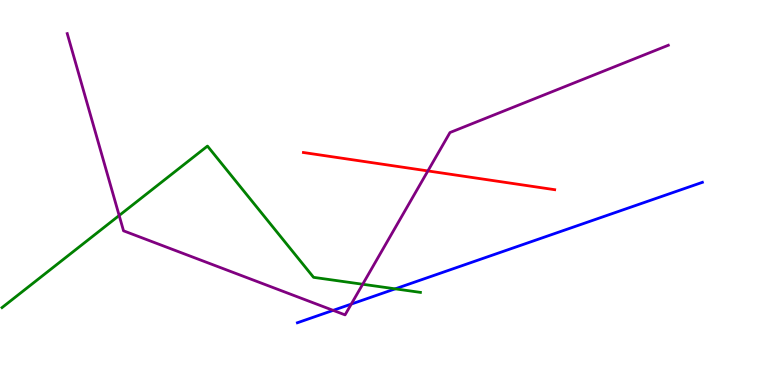[{'lines': ['blue', 'red'], 'intersections': []}, {'lines': ['green', 'red'], 'intersections': []}, {'lines': ['purple', 'red'], 'intersections': [{'x': 5.52, 'y': 5.56}]}, {'lines': ['blue', 'green'], 'intersections': [{'x': 5.1, 'y': 2.5}]}, {'lines': ['blue', 'purple'], 'intersections': [{'x': 4.3, 'y': 1.94}, {'x': 4.53, 'y': 2.1}]}, {'lines': ['green', 'purple'], 'intersections': [{'x': 1.54, 'y': 4.4}, {'x': 4.68, 'y': 2.62}]}]